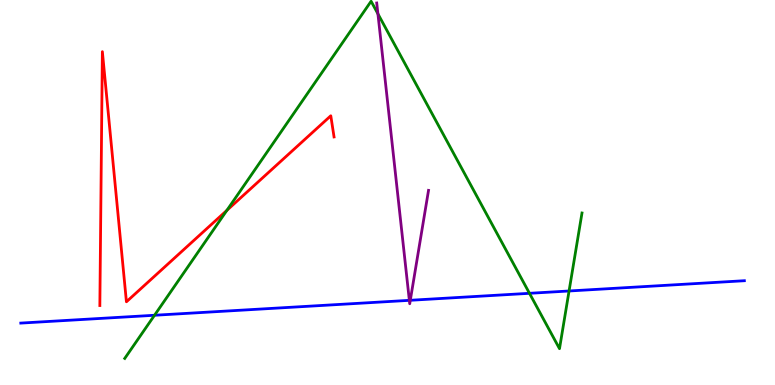[{'lines': ['blue', 'red'], 'intersections': []}, {'lines': ['green', 'red'], 'intersections': [{'x': 2.93, 'y': 4.54}]}, {'lines': ['purple', 'red'], 'intersections': []}, {'lines': ['blue', 'green'], 'intersections': [{'x': 1.99, 'y': 1.81}, {'x': 6.83, 'y': 2.38}, {'x': 7.34, 'y': 2.44}]}, {'lines': ['blue', 'purple'], 'intersections': [{'x': 5.28, 'y': 2.2}, {'x': 5.29, 'y': 2.2}]}, {'lines': ['green', 'purple'], 'intersections': [{'x': 4.88, 'y': 9.64}]}]